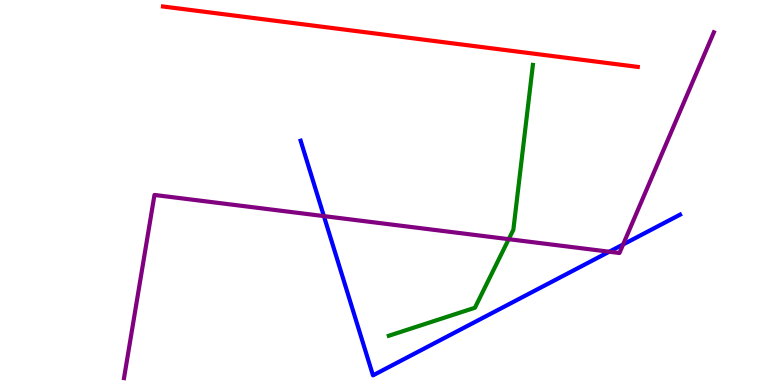[{'lines': ['blue', 'red'], 'intersections': []}, {'lines': ['green', 'red'], 'intersections': []}, {'lines': ['purple', 'red'], 'intersections': []}, {'lines': ['blue', 'green'], 'intersections': []}, {'lines': ['blue', 'purple'], 'intersections': [{'x': 4.18, 'y': 4.39}, {'x': 7.86, 'y': 3.46}, {'x': 8.04, 'y': 3.65}]}, {'lines': ['green', 'purple'], 'intersections': [{'x': 6.56, 'y': 3.79}]}]